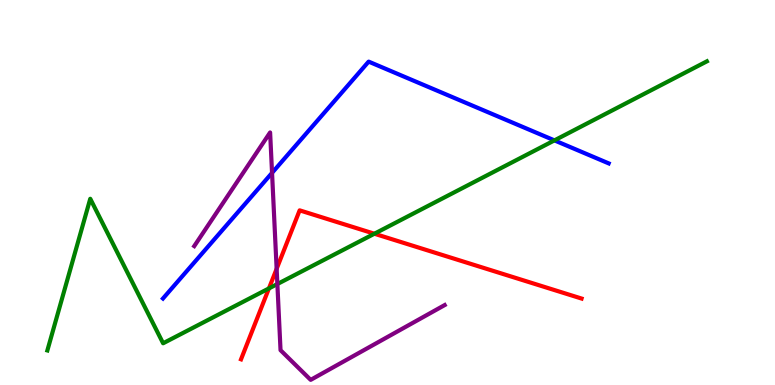[{'lines': ['blue', 'red'], 'intersections': []}, {'lines': ['green', 'red'], 'intersections': [{'x': 3.47, 'y': 2.51}, {'x': 4.83, 'y': 3.93}]}, {'lines': ['purple', 'red'], 'intersections': [{'x': 3.57, 'y': 3.02}]}, {'lines': ['blue', 'green'], 'intersections': [{'x': 7.15, 'y': 6.35}]}, {'lines': ['blue', 'purple'], 'intersections': [{'x': 3.51, 'y': 5.51}]}, {'lines': ['green', 'purple'], 'intersections': [{'x': 3.58, 'y': 2.62}]}]